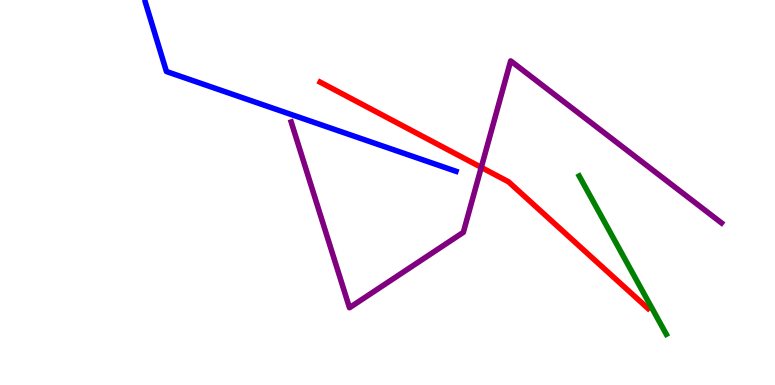[{'lines': ['blue', 'red'], 'intersections': []}, {'lines': ['green', 'red'], 'intersections': []}, {'lines': ['purple', 'red'], 'intersections': [{'x': 6.21, 'y': 5.65}]}, {'lines': ['blue', 'green'], 'intersections': []}, {'lines': ['blue', 'purple'], 'intersections': []}, {'lines': ['green', 'purple'], 'intersections': []}]